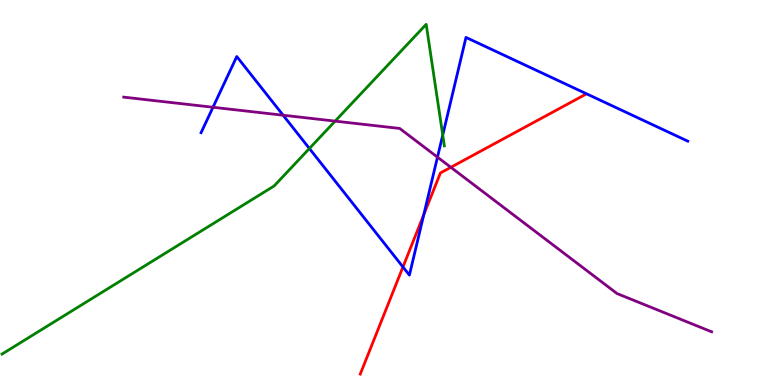[{'lines': ['blue', 'red'], 'intersections': [{'x': 5.2, 'y': 3.07}, {'x': 5.47, 'y': 4.42}]}, {'lines': ['green', 'red'], 'intersections': []}, {'lines': ['purple', 'red'], 'intersections': [{'x': 5.82, 'y': 5.65}]}, {'lines': ['blue', 'green'], 'intersections': [{'x': 3.99, 'y': 6.14}, {'x': 5.71, 'y': 6.49}]}, {'lines': ['blue', 'purple'], 'intersections': [{'x': 2.75, 'y': 7.21}, {'x': 3.65, 'y': 7.01}, {'x': 5.64, 'y': 5.92}]}, {'lines': ['green', 'purple'], 'intersections': [{'x': 4.32, 'y': 6.85}]}]